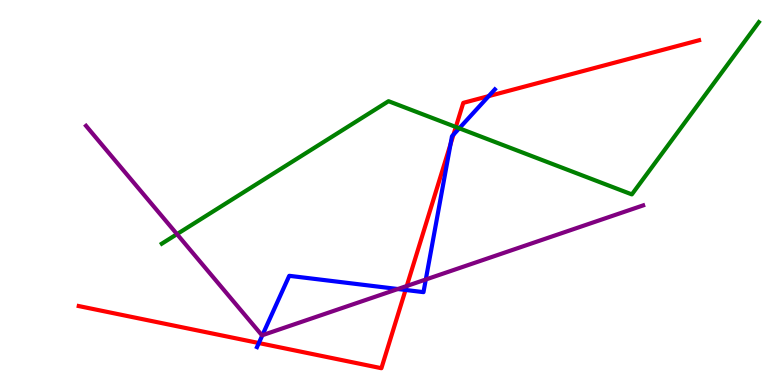[{'lines': ['blue', 'red'], 'intersections': [{'x': 3.34, 'y': 1.09}, {'x': 5.23, 'y': 2.47}, {'x': 5.81, 'y': 6.25}, {'x': 5.85, 'y': 6.5}, {'x': 6.31, 'y': 7.5}]}, {'lines': ['green', 'red'], 'intersections': [{'x': 5.88, 'y': 6.7}]}, {'lines': ['purple', 'red'], 'intersections': [{'x': 5.25, 'y': 2.57}]}, {'lines': ['blue', 'green'], 'intersections': [{'x': 5.93, 'y': 6.67}]}, {'lines': ['blue', 'purple'], 'intersections': [{'x': 3.39, 'y': 1.29}, {'x': 5.13, 'y': 2.49}, {'x': 5.49, 'y': 2.74}]}, {'lines': ['green', 'purple'], 'intersections': [{'x': 2.28, 'y': 3.92}]}]